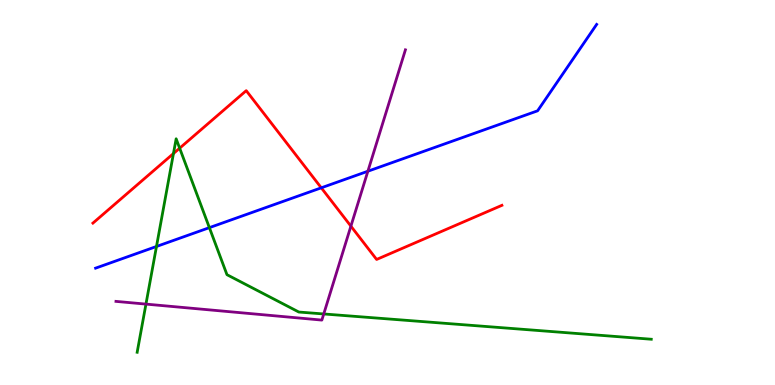[{'lines': ['blue', 'red'], 'intersections': [{'x': 4.15, 'y': 5.12}]}, {'lines': ['green', 'red'], 'intersections': [{'x': 2.24, 'y': 6.01}, {'x': 2.32, 'y': 6.15}]}, {'lines': ['purple', 'red'], 'intersections': [{'x': 4.53, 'y': 4.13}]}, {'lines': ['blue', 'green'], 'intersections': [{'x': 2.02, 'y': 3.6}, {'x': 2.7, 'y': 4.09}]}, {'lines': ['blue', 'purple'], 'intersections': [{'x': 4.75, 'y': 5.55}]}, {'lines': ['green', 'purple'], 'intersections': [{'x': 1.88, 'y': 2.1}, {'x': 4.18, 'y': 1.85}]}]